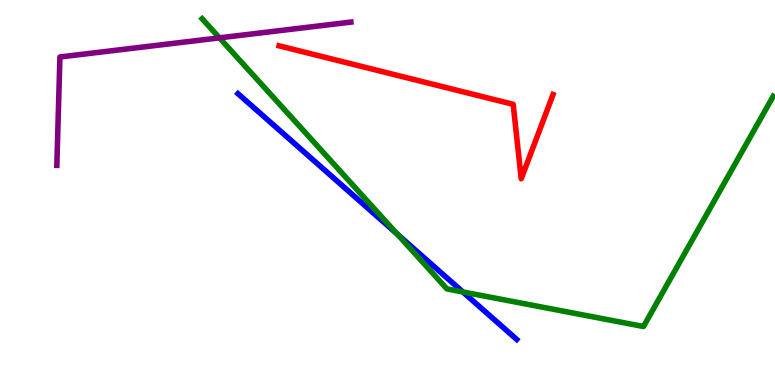[{'lines': ['blue', 'red'], 'intersections': []}, {'lines': ['green', 'red'], 'intersections': []}, {'lines': ['purple', 'red'], 'intersections': []}, {'lines': ['blue', 'green'], 'intersections': [{'x': 5.13, 'y': 3.92}, {'x': 5.97, 'y': 2.42}]}, {'lines': ['blue', 'purple'], 'intersections': []}, {'lines': ['green', 'purple'], 'intersections': [{'x': 2.83, 'y': 9.02}]}]